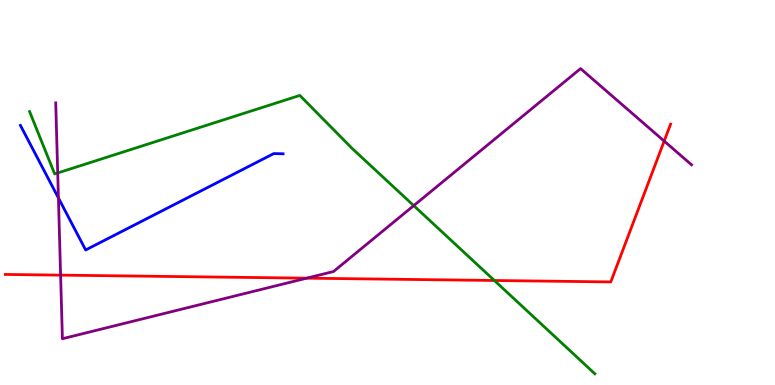[{'lines': ['blue', 'red'], 'intersections': []}, {'lines': ['green', 'red'], 'intersections': [{'x': 6.38, 'y': 2.71}]}, {'lines': ['purple', 'red'], 'intersections': [{'x': 0.782, 'y': 2.85}, {'x': 3.96, 'y': 2.77}, {'x': 8.57, 'y': 6.34}]}, {'lines': ['blue', 'green'], 'intersections': []}, {'lines': ['blue', 'purple'], 'intersections': [{'x': 0.754, 'y': 4.86}]}, {'lines': ['green', 'purple'], 'intersections': [{'x': 0.745, 'y': 5.51}, {'x': 5.34, 'y': 4.66}]}]